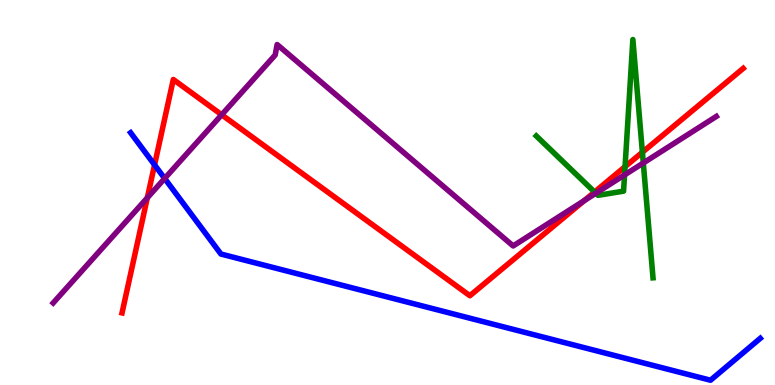[{'lines': ['blue', 'red'], 'intersections': [{'x': 1.99, 'y': 5.72}]}, {'lines': ['green', 'red'], 'intersections': [{'x': 7.67, 'y': 5.01}, {'x': 8.07, 'y': 5.67}, {'x': 8.29, 'y': 6.05}]}, {'lines': ['purple', 'red'], 'intersections': [{'x': 1.9, 'y': 4.86}, {'x': 2.86, 'y': 7.02}, {'x': 7.54, 'y': 4.79}]}, {'lines': ['blue', 'green'], 'intersections': []}, {'lines': ['blue', 'purple'], 'intersections': [{'x': 2.12, 'y': 5.36}]}, {'lines': ['green', 'purple'], 'intersections': [{'x': 7.69, 'y': 4.98}, {'x': 8.06, 'y': 5.46}, {'x': 8.3, 'y': 5.77}]}]